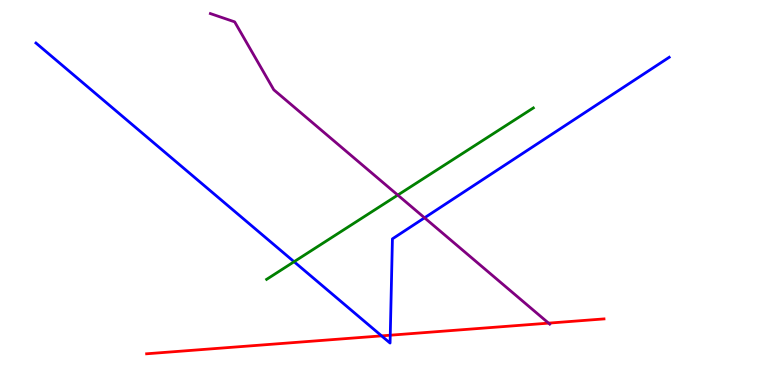[{'lines': ['blue', 'red'], 'intersections': [{'x': 4.92, 'y': 1.28}, {'x': 5.04, 'y': 1.29}]}, {'lines': ['green', 'red'], 'intersections': []}, {'lines': ['purple', 'red'], 'intersections': [{'x': 7.08, 'y': 1.61}]}, {'lines': ['blue', 'green'], 'intersections': [{'x': 3.79, 'y': 3.2}]}, {'lines': ['blue', 'purple'], 'intersections': [{'x': 5.48, 'y': 4.34}]}, {'lines': ['green', 'purple'], 'intersections': [{'x': 5.13, 'y': 4.93}]}]